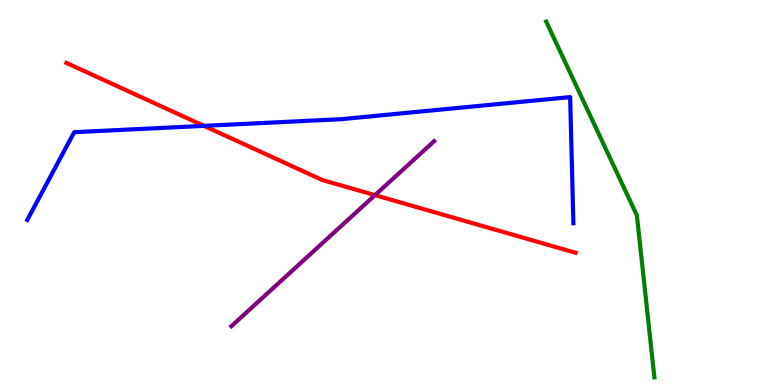[{'lines': ['blue', 'red'], 'intersections': [{'x': 2.63, 'y': 6.73}]}, {'lines': ['green', 'red'], 'intersections': []}, {'lines': ['purple', 'red'], 'intersections': [{'x': 4.84, 'y': 4.93}]}, {'lines': ['blue', 'green'], 'intersections': []}, {'lines': ['blue', 'purple'], 'intersections': []}, {'lines': ['green', 'purple'], 'intersections': []}]